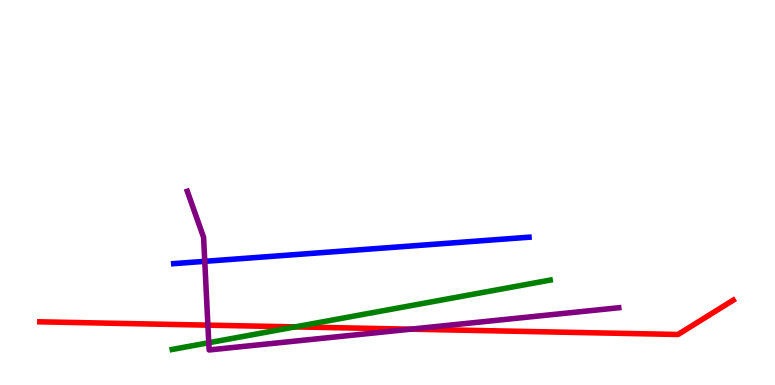[{'lines': ['blue', 'red'], 'intersections': []}, {'lines': ['green', 'red'], 'intersections': [{'x': 3.81, 'y': 1.51}]}, {'lines': ['purple', 'red'], 'intersections': [{'x': 2.68, 'y': 1.55}, {'x': 5.3, 'y': 1.45}]}, {'lines': ['blue', 'green'], 'intersections': []}, {'lines': ['blue', 'purple'], 'intersections': [{'x': 2.64, 'y': 3.21}]}, {'lines': ['green', 'purple'], 'intersections': [{'x': 2.69, 'y': 1.1}]}]